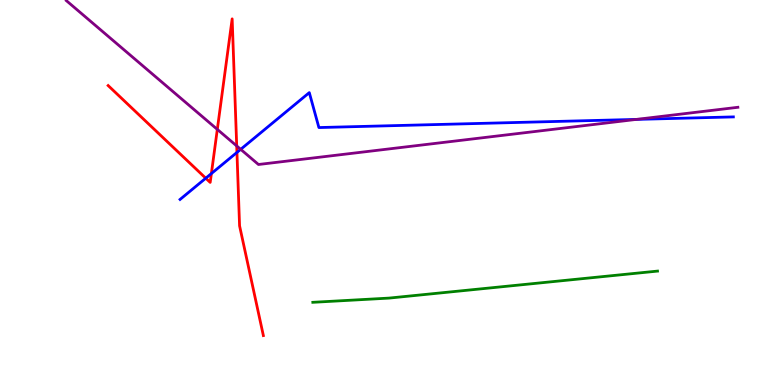[{'lines': ['blue', 'red'], 'intersections': [{'x': 2.65, 'y': 5.37}, {'x': 2.73, 'y': 5.49}, {'x': 3.06, 'y': 6.04}]}, {'lines': ['green', 'red'], 'intersections': []}, {'lines': ['purple', 'red'], 'intersections': [{'x': 2.8, 'y': 6.64}, {'x': 3.05, 'y': 6.21}]}, {'lines': ['blue', 'green'], 'intersections': []}, {'lines': ['blue', 'purple'], 'intersections': [{'x': 3.11, 'y': 6.12}, {'x': 8.21, 'y': 6.9}]}, {'lines': ['green', 'purple'], 'intersections': []}]